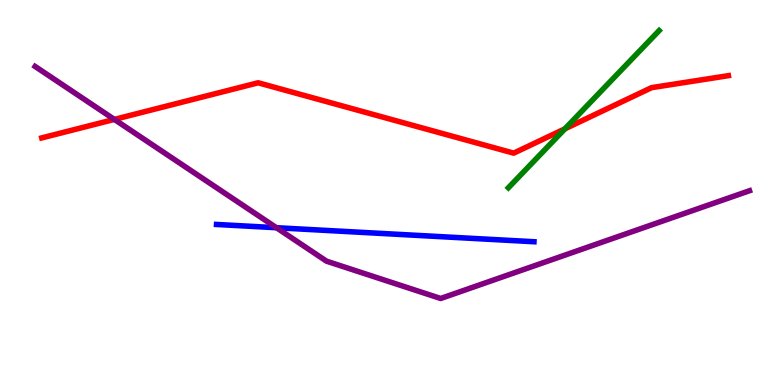[{'lines': ['blue', 'red'], 'intersections': []}, {'lines': ['green', 'red'], 'intersections': [{'x': 7.29, 'y': 6.65}]}, {'lines': ['purple', 'red'], 'intersections': [{'x': 1.48, 'y': 6.9}]}, {'lines': ['blue', 'green'], 'intersections': []}, {'lines': ['blue', 'purple'], 'intersections': [{'x': 3.57, 'y': 4.09}]}, {'lines': ['green', 'purple'], 'intersections': []}]